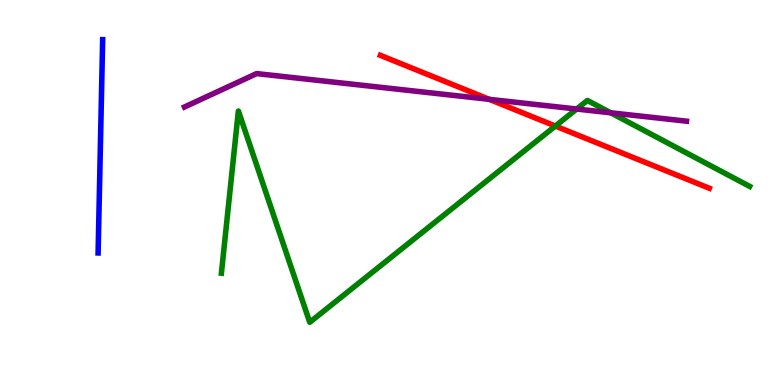[{'lines': ['blue', 'red'], 'intersections': []}, {'lines': ['green', 'red'], 'intersections': [{'x': 7.17, 'y': 6.73}]}, {'lines': ['purple', 'red'], 'intersections': [{'x': 6.31, 'y': 7.42}]}, {'lines': ['blue', 'green'], 'intersections': []}, {'lines': ['blue', 'purple'], 'intersections': []}, {'lines': ['green', 'purple'], 'intersections': [{'x': 7.44, 'y': 7.17}, {'x': 7.88, 'y': 7.07}]}]